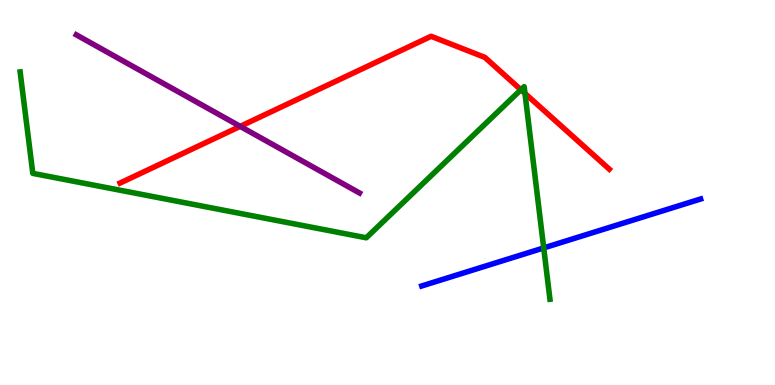[{'lines': ['blue', 'red'], 'intersections': []}, {'lines': ['green', 'red'], 'intersections': [{'x': 6.72, 'y': 7.67}, {'x': 6.77, 'y': 7.57}]}, {'lines': ['purple', 'red'], 'intersections': [{'x': 3.1, 'y': 6.72}]}, {'lines': ['blue', 'green'], 'intersections': [{'x': 7.02, 'y': 3.56}]}, {'lines': ['blue', 'purple'], 'intersections': []}, {'lines': ['green', 'purple'], 'intersections': []}]